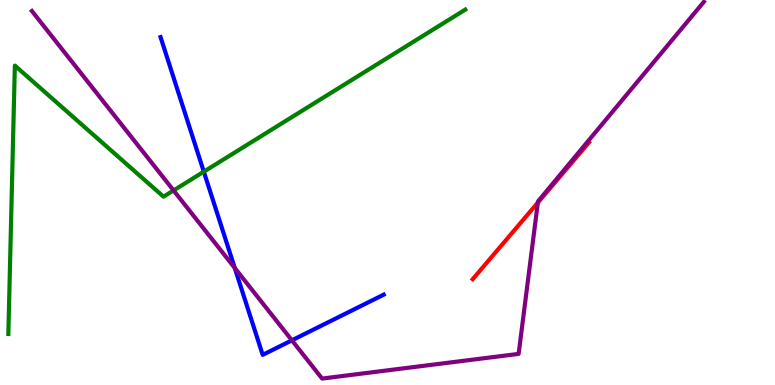[{'lines': ['blue', 'red'], 'intersections': []}, {'lines': ['green', 'red'], 'intersections': []}, {'lines': ['purple', 'red'], 'intersections': [{'x': 6.94, 'y': 4.74}]}, {'lines': ['blue', 'green'], 'intersections': [{'x': 2.63, 'y': 5.54}]}, {'lines': ['blue', 'purple'], 'intersections': [{'x': 3.03, 'y': 3.04}, {'x': 3.77, 'y': 1.16}]}, {'lines': ['green', 'purple'], 'intersections': [{'x': 2.24, 'y': 5.05}]}]